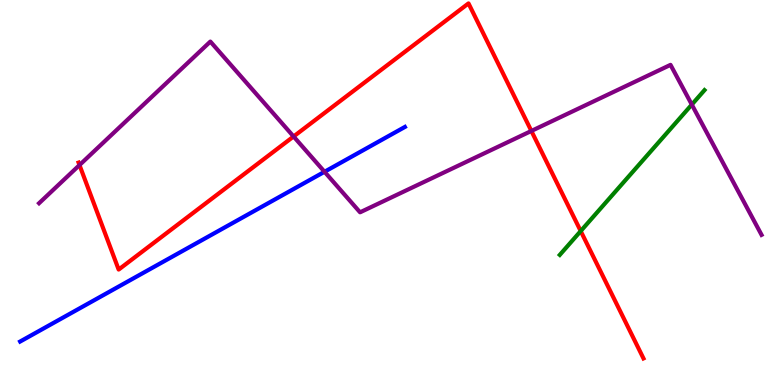[{'lines': ['blue', 'red'], 'intersections': []}, {'lines': ['green', 'red'], 'intersections': [{'x': 7.49, 'y': 4.0}]}, {'lines': ['purple', 'red'], 'intersections': [{'x': 1.03, 'y': 5.71}, {'x': 3.79, 'y': 6.45}, {'x': 6.86, 'y': 6.6}]}, {'lines': ['blue', 'green'], 'intersections': []}, {'lines': ['blue', 'purple'], 'intersections': [{'x': 4.19, 'y': 5.54}]}, {'lines': ['green', 'purple'], 'intersections': [{'x': 8.93, 'y': 7.28}]}]